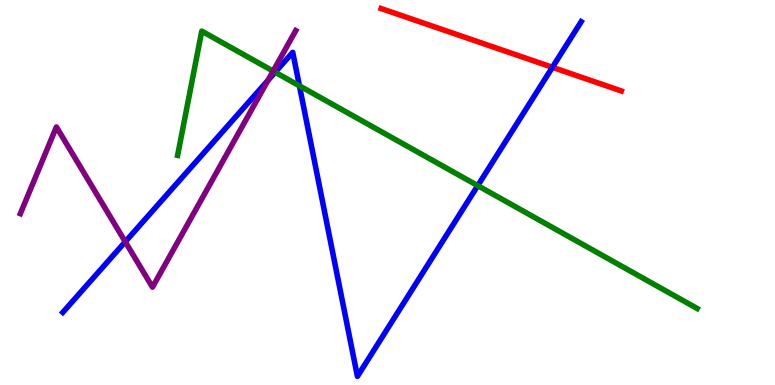[{'lines': ['blue', 'red'], 'intersections': [{'x': 7.13, 'y': 8.25}]}, {'lines': ['green', 'red'], 'intersections': []}, {'lines': ['purple', 'red'], 'intersections': []}, {'lines': ['blue', 'green'], 'intersections': [{'x': 3.55, 'y': 8.12}, {'x': 3.86, 'y': 7.77}, {'x': 6.16, 'y': 5.18}]}, {'lines': ['blue', 'purple'], 'intersections': [{'x': 1.62, 'y': 3.72}, {'x': 3.46, 'y': 7.91}]}, {'lines': ['green', 'purple'], 'intersections': [{'x': 3.52, 'y': 8.15}]}]